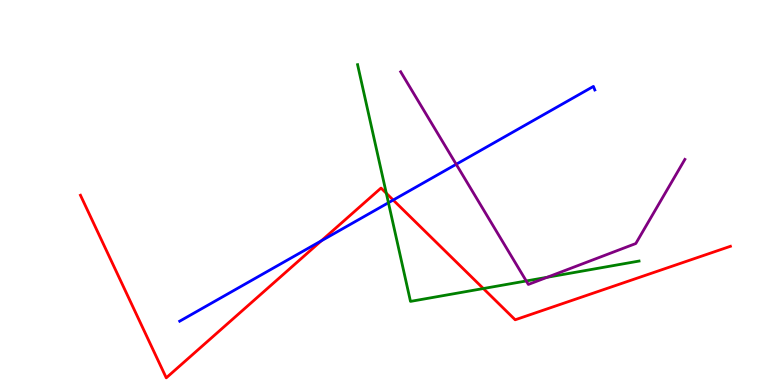[{'lines': ['blue', 'red'], 'intersections': [{'x': 4.15, 'y': 3.74}, {'x': 5.07, 'y': 4.8}]}, {'lines': ['green', 'red'], 'intersections': [{'x': 4.98, 'y': 4.98}, {'x': 6.24, 'y': 2.51}]}, {'lines': ['purple', 'red'], 'intersections': []}, {'lines': ['blue', 'green'], 'intersections': [{'x': 5.01, 'y': 4.73}]}, {'lines': ['blue', 'purple'], 'intersections': [{'x': 5.89, 'y': 5.73}]}, {'lines': ['green', 'purple'], 'intersections': [{'x': 6.79, 'y': 2.7}, {'x': 7.06, 'y': 2.8}]}]